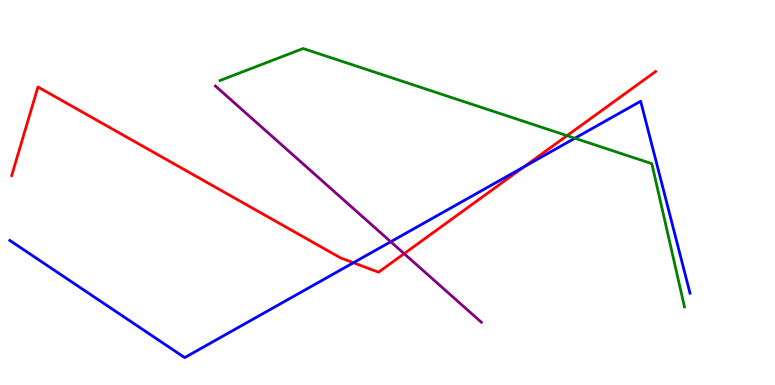[{'lines': ['blue', 'red'], 'intersections': [{'x': 4.56, 'y': 3.18}, {'x': 6.76, 'y': 5.67}]}, {'lines': ['green', 'red'], 'intersections': [{'x': 7.32, 'y': 6.48}]}, {'lines': ['purple', 'red'], 'intersections': [{'x': 5.21, 'y': 3.41}]}, {'lines': ['blue', 'green'], 'intersections': [{'x': 7.42, 'y': 6.41}]}, {'lines': ['blue', 'purple'], 'intersections': [{'x': 5.04, 'y': 3.72}]}, {'lines': ['green', 'purple'], 'intersections': []}]